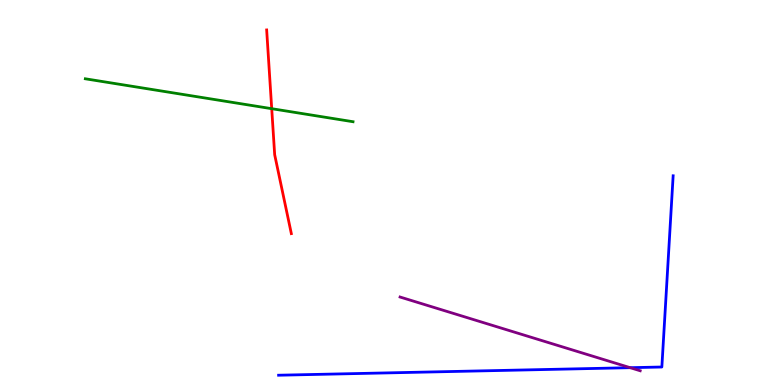[{'lines': ['blue', 'red'], 'intersections': []}, {'lines': ['green', 'red'], 'intersections': [{'x': 3.51, 'y': 7.18}]}, {'lines': ['purple', 'red'], 'intersections': []}, {'lines': ['blue', 'green'], 'intersections': []}, {'lines': ['blue', 'purple'], 'intersections': [{'x': 8.13, 'y': 0.45}]}, {'lines': ['green', 'purple'], 'intersections': []}]